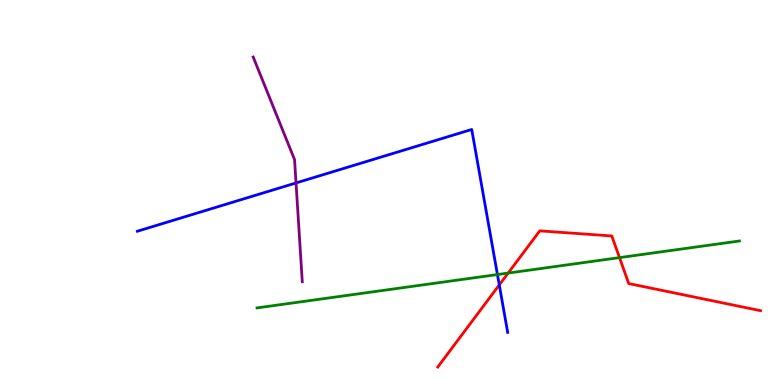[{'lines': ['blue', 'red'], 'intersections': [{'x': 6.44, 'y': 2.6}]}, {'lines': ['green', 'red'], 'intersections': [{'x': 6.56, 'y': 2.91}, {'x': 7.99, 'y': 3.31}]}, {'lines': ['purple', 'red'], 'intersections': []}, {'lines': ['blue', 'green'], 'intersections': [{'x': 6.42, 'y': 2.87}]}, {'lines': ['blue', 'purple'], 'intersections': [{'x': 3.82, 'y': 5.25}]}, {'lines': ['green', 'purple'], 'intersections': []}]